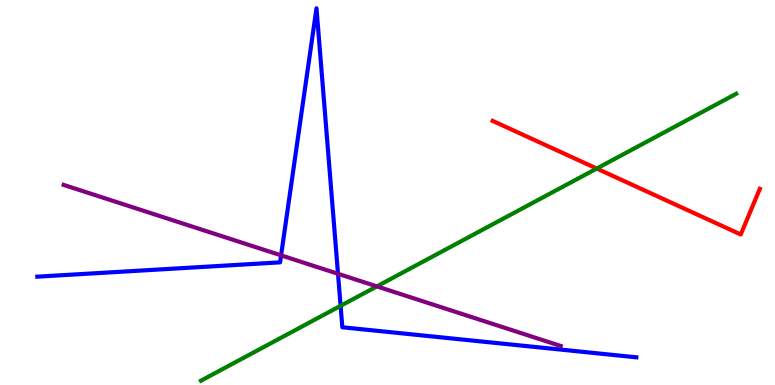[{'lines': ['blue', 'red'], 'intersections': []}, {'lines': ['green', 'red'], 'intersections': [{'x': 7.7, 'y': 5.62}]}, {'lines': ['purple', 'red'], 'intersections': []}, {'lines': ['blue', 'green'], 'intersections': [{'x': 4.39, 'y': 2.06}]}, {'lines': ['blue', 'purple'], 'intersections': [{'x': 3.63, 'y': 3.37}, {'x': 4.36, 'y': 2.89}]}, {'lines': ['green', 'purple'], 'intersections': [{'x': 4.86, 'y': 2.56}]}]